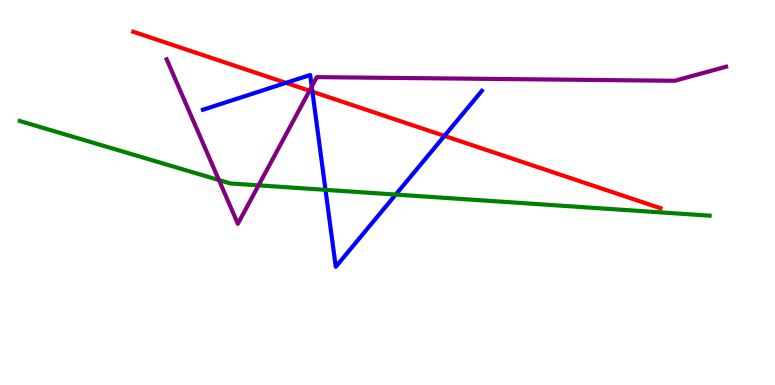[{'lines': ['blue', 'red'], 'intersections': [{'x': 3.69, 'y': 7.85}, {'x': 4.03, 'y': 7.62}, {'x': 5.73, 'y': 6.47}]}, {'lines': ['green', 'red'], 'intersections': []}, {'lines': ['purple', 'red'], 'intersections': [{'x': 3.99, 'y': 7.64}]}, {'lines': ['blue', 'green'], 'intersections': [{'x': 4.2, 'y': 5.07}, {'x': 5.11, 'y': 4.95}]}, {'lines': ['blue', 'purple'], 'intersections': [{'x': 4.02, 'y': 7.75}]}, {'lines': ['green', 'purple'], 'intersections': [{'x': 2.82, 'y': 5.32}, {'x': 3.34, 'y': 5.19}]}]